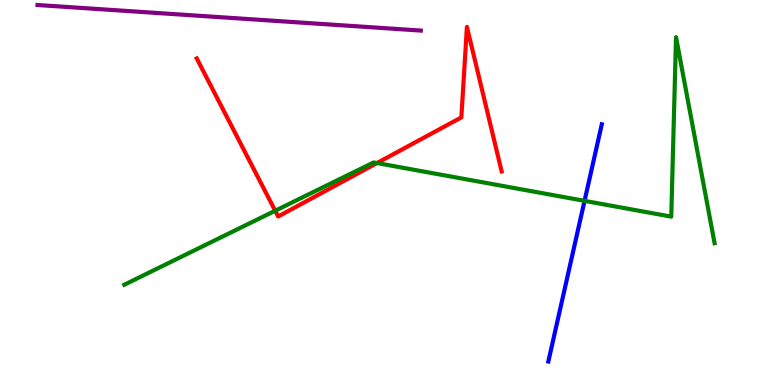[{'lines': ['blue', 'red'], 'intersections': []}, {'lines': ['green', 'red'], 'intersections': [{'x': 3.55, 'y': 4.53}, {'x': 4.86, 'y': 5.76}]}, {'lines': ['purple', 'red'], 'intersections': []}, {'lines': ['blue', 'green'], 'intersections': [{'x': 7.54, 'y': 4.78}]}, {'lines': ['blue', 'purple'], 'intersections': []}, {'lines': ['green', 'purple'], 'intersections': []}]